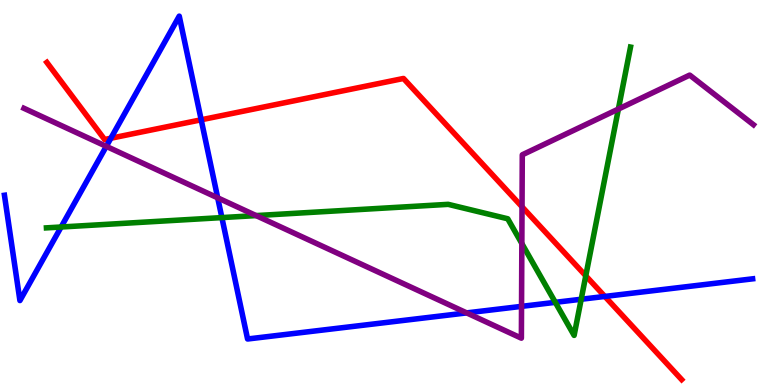[{'lines': ['blue', 'red'], 'intersections': [{'x': 1.43, 'y': 6.41}, {'x': 2.6, 'y': 6.89}, {'x': 7.8, 'y': 2.3}]}, {'lines': ['green', 'red'], 'intersections': [{'x': 7.56, 'y': 2.84}]}, {'lines': ['purple', 'red'], 'intersections': [{'x': 6.74, 'y': 4.63}]}, {'lines': ['blue', 'green'], 'intersections': [{'x': 0.789, 'y': 4.1}, {'x': 2.86, 'y': 4.35}, {'x': 7.17, 'y': 2.15}, {'x': 7.5, 'y': 2.23}]}, {'lines': ['blue', 'purple'], 'intersections': [{'x': 1.37, 'y': 6.2}, {'x': 2.81, 'y': 4.86}, {'x': 6.02, 'y': 1.87}, {'x': 6.73, 'y': 2.04}]}, {'lines': ['green', 'purple'], 'intersections': [{'x': 3.3, 'y': 4.4}, {'x': 6.73, 'y': 3.67}, {'x': 7.98, 'y': 7.17}]}]